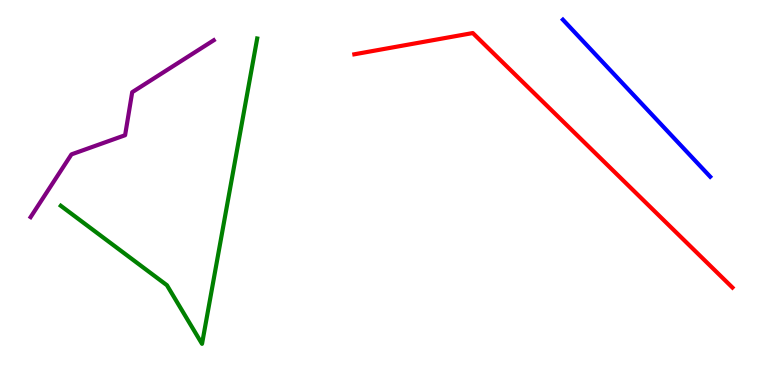[{'lines': ['blue', 'red'], 'intersections': []}, {'lines': ['green', 'red'], 'intersections': []}, {'lines': ['purple', 'red'], 'intersections': []}, {'lines': ['blue', 'green'], 'intersections': []}, {'lines': ['blue', 'purple'], 'intersections': []}, {'lines': ['green', 'purple'], 'intersections': []}]